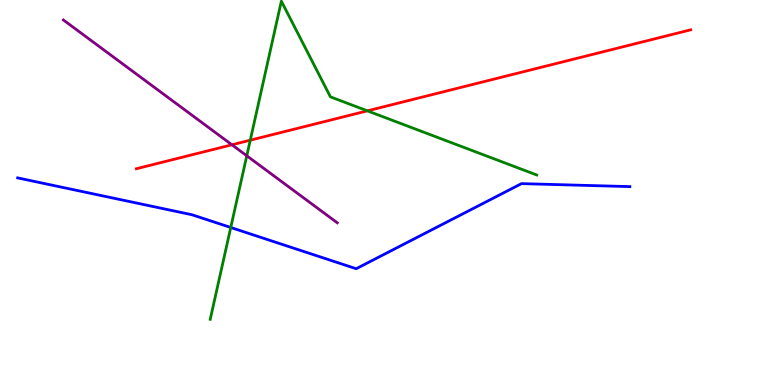[{'lines': ['blue', 'red'], 'intersections': []}, {'lines': ['green', 'red'], 'intersections': [{'x': 3.23, 'y': 6.36}, {'x': 4.74, 'y': 7.12}]}, {'lines': ['purple', 'red'], 'intersections': [{'x': 2.99, 'y': 6.24}]}, {'lines': ['blue', 'green'], 'intersections': [{'x': 2.98, 'y': 4.09}]}, {'lines': ['blue', 'purple'], 'intersections': []}, {'lines': ['green', 'purple'], 'intersections': [{'x': 3.18, 'y': 5.95}]}]